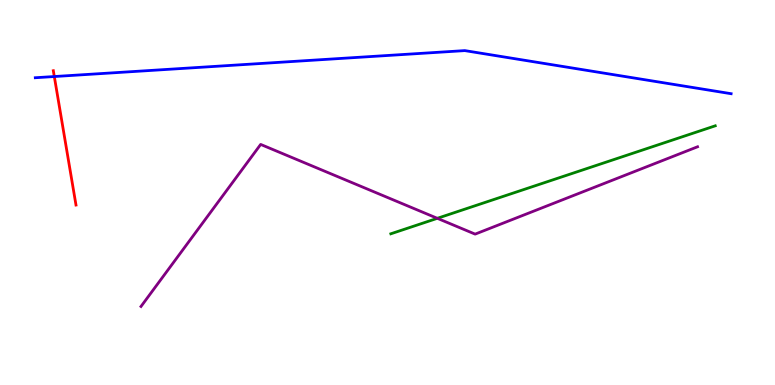[{'lines': ['blue', 'red'], 'intersections': [{'x': 0.701, 'y': 8.01}]}, {'lines': ['green', 'red'], 'intersections': []}, {'lines': ['purple', 'red'], 'intersections': []}, {'lines': ['blue', 'green'], 'intersections': []}, {'lines': ['blue', 'purple'], 'intersections': []}, {'lines': ['green', 'purple'], 'intersections': [{'x': 5.64, 'y': 4.33}]}]